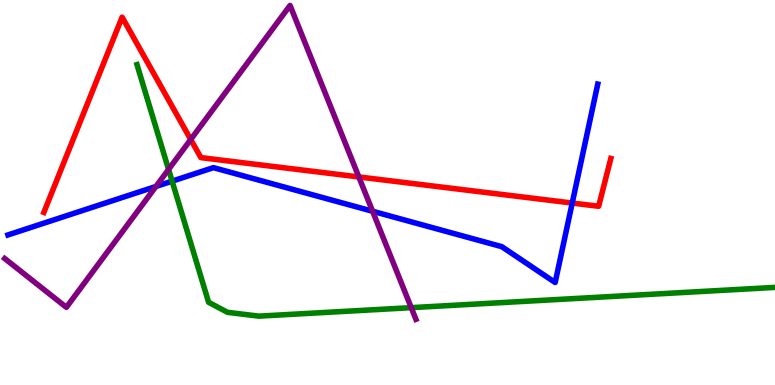[{'lines': ['blue', 'red'], 'intersections': [{'x': 7.38, 'y': 4.73}]}, {'lines': ['green', 'red'], 'intersections': []}, {'lines': ['purple', 'red'], 'intersections': [{'x': 2.46, 'y': 6.38}, {'x': 4.63, 'y': 5.4}]}, {'lines': ['blue', 'green'], 'intersections': [{'x': 2.22, 'y': 5.29}]}, {'lines': ['blue', 'purple'], 'intersections': [{'x': 2.01, 'y': 5.16}, {'x': 4.81, 'y': 4.51}]}, {'lines': ['green', 'purple'], 'intersections': [{'x': 2.18, 'y': 5.6}, {'x': 5.31, 'y': 2.01}]}]